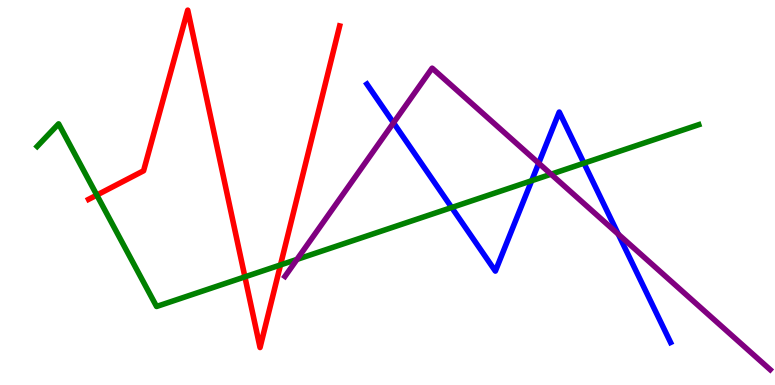[{'lines': ['blue', 'red'], 'intersections': []}, {'lines': ['green', 'red'], 'intersections': [{'x': 1.25, 'y': 4.93}, {'x': 3.16, 'y': 2.81}, {'x': 3.62, 'y': 3.12}]}, {'lines': ['purple', 'red'], 'intersections': []}, {'lines': ['blue', 'green'], 'intersections': [{'x': 5.83, 'y': 4.61}, {'x': 6.86, 'y': 5.31}, {'x': 7.54, 'y': 5.76}]}, {'lines': ['blue', 'purple'], 'intersections': [{'x': 5.08, 'y': 6.81}, {'x': 6.95, 'y': 5.76}, {'x': 7.98, 'y': 3.92}]}, {'lines': ['green', 'purple'], 'intersections': [{'x': 3.83, 'y': 3.26}, {'x': 7.11, 'y': 5.48}]}]